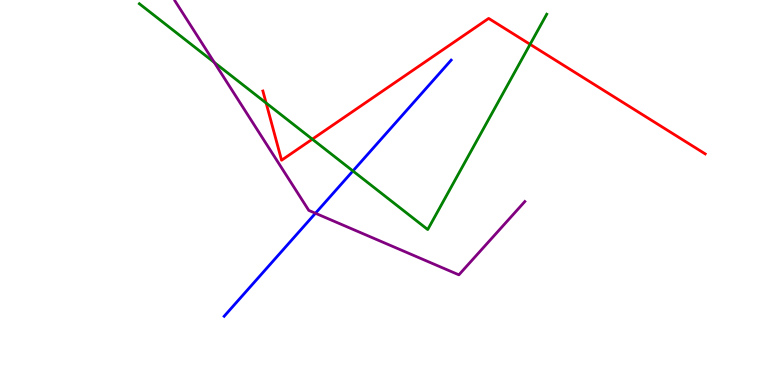[{'lines': ['blue', 'red'], 'intersections': []}, {'lines': ['green', 'red'], 'intersections': [{'x': 3.43, 'y': 7.32}, {'x': 4.03, 'y': 6.39}, {'x': 6.84, 'y': 8.85}]}, {'lines': ['purple', 'red'], 'intersections': []}, {'lines': ['blue', 'green'], 'intersections': [{'x': 4.55, 'y': 5.56}]}, {'lines': ['blue', 'purple'], 'intersections': [{'x': 4.07, 'y': 4.46}]}, {'lines': ['green', 'purple'], 'intersections': [{'x': 2.76, 'y': 8.38}]}]